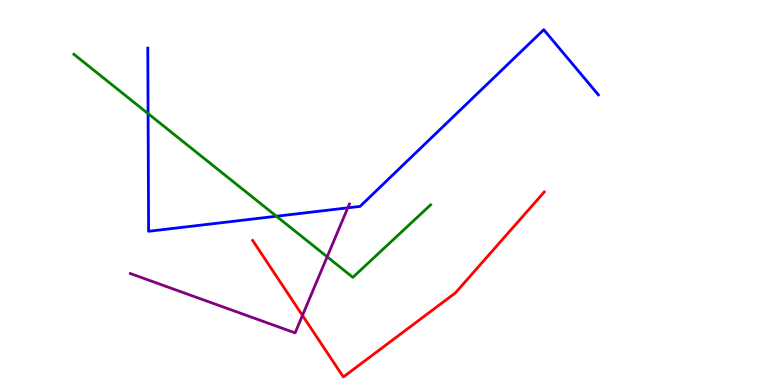[{'lines': ['blue', 'red'], 'intersections': []}, {'lines': ['green', 'red'], 'intersections': []}, {'lines': ['purple', 'red'], 'intersections': [{'x': 3.9, 'y': 1.81}]}, {'lines': ['blue', 'green'], 'intersections': [{'x': 1.91, 'y': 7.05}, {'x': 3.57, 'y': 4.38}]}, {'lines': ['blue', 'purple'], 'intersections': [{'x': 4.49, 'y': 4.6}]}, {'lines': ['green', 'purple'], 'intersections': [{'x': 4.22, 'y': 3.33}]}]